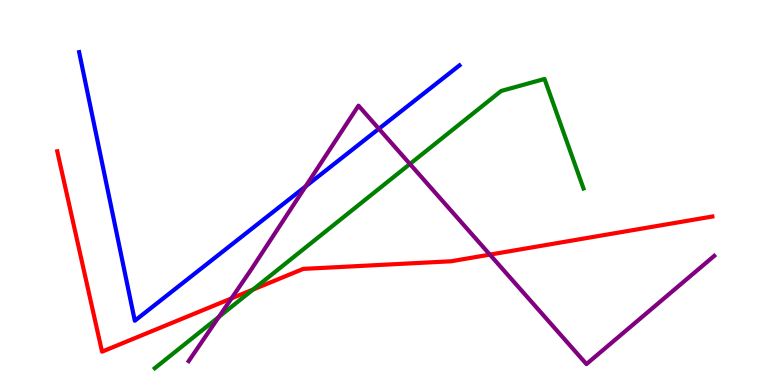[{'lines': ['blue', 'red'], 'intersections': []}, {'lines': ['green', 'red'], 'intersections': [{'x': 3.26, 'y': 2.48}]}, {'lines': ['purple', 'red'], 'intersections': [{'x': 2.99, 'y': 2.25}, {'x': 6.32, 'y': 3.39}]}, {'lines': ['blue', 'green'], 'intersections': []}, {'lines': ['blue', 'purple'], 'intersections': [{'x': 3.94, 'y': 5.16}, {'x': 4.89, 'y': 6.66}]}, {'lines': ['green', 'purple'], 'intersections': [{'x': 2.82, 'y': 1.77}, {'x': 5.29, 'y': 5.74}]}]